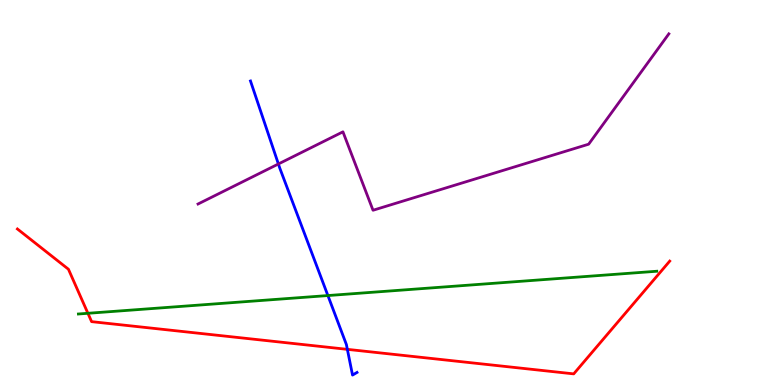[{'lines': ['blue', 'red'], 'intersections': [{'x': 4.48, 'y': 0.926}]}, {'lines': ['green', 'red'], 'intersections': [{'x': 1.13, 'y': 1.86}]}, {'lines': ['purple', 'red'], 'intersections': []}, {'lines': ['blue', 'green'], 'intersections': [{'x': 4.23, 'y': 2.32}]}, {'lines': ['blue', 'purple'], 'intersections': [{'x': 3.59, 'y': 5.74}]}, {'lines': ['green', 'purple'], 'intersections': []}]